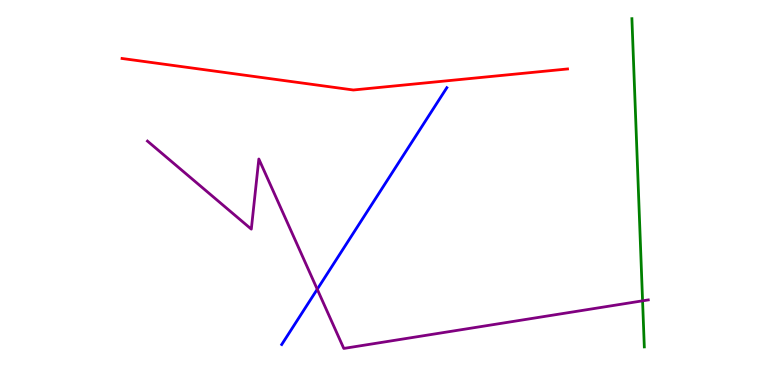[{'lines': ['blue', 'red'], 'intersections': []}, {'lines': ['green', 'red'], 'intersections': []}, {'lines': ['purple', 'red'], 'intersections': []}, {'lines': ['blue', 'green'], 'intersections': []}, {'lines': ['blue', 'purple'], 'intersections': [{'x': 4.09, 'y': 2.49}]}, {'lines': ['green', 'purple'], 'intersections': [{'x': 8.29, 'y': 2.19}]}]